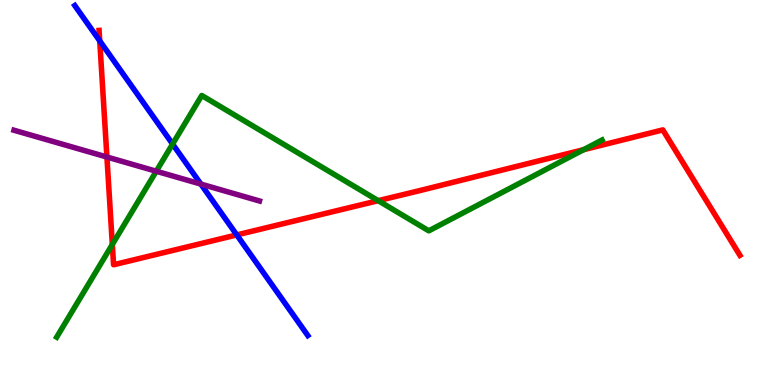[{'lines': ['blue', 'red'], 'intersections': [{'x': 1.29, 'y': 8.94}, {'x': 3.06, 'y': 3.9}]}, {'lines': ['green', 'red'], 'intersections': [{'x': 1.45, 'y': 3.65}, {'x': 4.88, 'y': 4.79}, {'x': 7.53, 'y': 6.11}]}, {'lines': ['purple', 'red'], 'intersections': [{'x': 1.38, 'y': 5.92}]}, {'lines': ['blue', 'green'], 'intersections': [{'x': 2.23, 'y': 6.26}]}, {'lines': ['blue', 'purple'], 'intersections': [{'x': 2.59, 'y': 5.22}]}, {'lines': ['green', 'purple'], 'intersections': [{'x': 2.02, 'y': 5.55}]}]